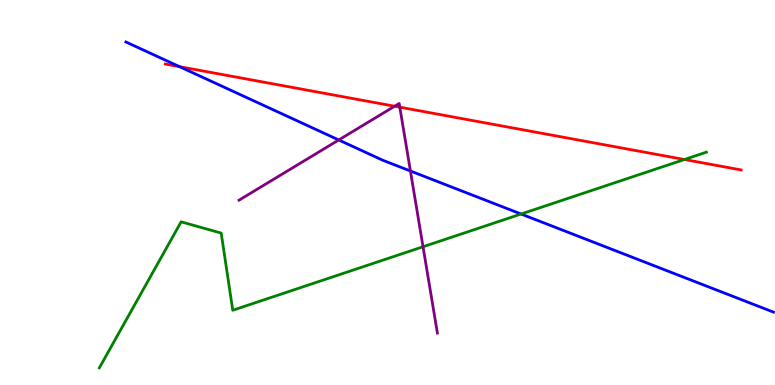[{'lines': ['blue', 'red'], 'intersections': [{'x': 2.32, 'y': 8.27}]}, {'lines': ['green', 'red'], 'intersections': [{'x': 8.83, 'y': 5.86}]}, {'lines': ['purple', 'red'], 'intersections': [{'x': 5.09, 'y': 7.24}, {'x': 5.16, 'y': 7.22}]}, {'lines': ['blue', 'green'], 'intersections': [{'x': 6.72, 'y': 4.44}]}, {'lines': ['blue', 'purple'], 'intersections': [{'x': 4.37, 'y': 6.36}, {'x': 5.3, 'y': 5.56}]}, {'lines': ['green', 'purple'], 'intersections': [{'x': 5.46, 'y': 3.59}]}]